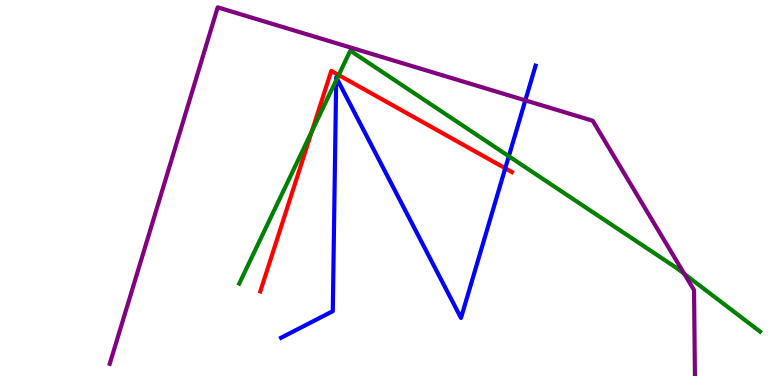[{'lines': ['blue', 'red'], 'intersections': [{'x': 6.52, 'y': 5.63}]}, {'lines': ['green', 'red'], 'intersections': [{'x': 4.02, 'y': 6.59}, {'x': 4.37, 'y': 8.05}]}, {'lines': ['purple', 'red'], 'intersections': []}, {'lines': ['blue', 'green'], 'intersections': [{'x': 4.34, 'y': 7.91}, {'x': 4.35, 'y': 7.96}, {'x': 6.57, 'y': 5.94}]}, {'lines': ['blue', 'purple'], 'intersections': [{'x': 6.78, 'y': 7.39}]}, {'lines': ['green', 'purple'], 'intersections': [{'x': 8.83, 'y': 2.89}]}]